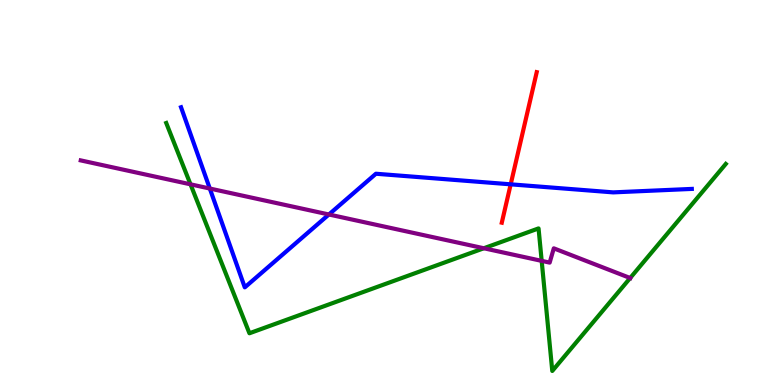[{'lines': ['blue', 'red'], 'intersections': [{'x': 6.59, 'y': 5.21}]}, {'lines': ['green', 'red'], 'intersections': []}, {'lines': ['purple', 'red'], 'intersections': []}, {'lines': ['blue', 'green'], 'intersections': []}, {'lines': ['blue', 'purple'], 'intersections': [{'x': 2.71, 'y': 5.1}, {'x': 4.24, 'y': 4.43}]}, {'lines': ['green', 'purple'], 'intersections': [{'x': 2.46, 'y': 5.21}, {'x': 6.24, 'y': 3.55}, {'x': 6.99, 'y': 3.22}, {'x': 8.13, 'y': 2.78}]}]